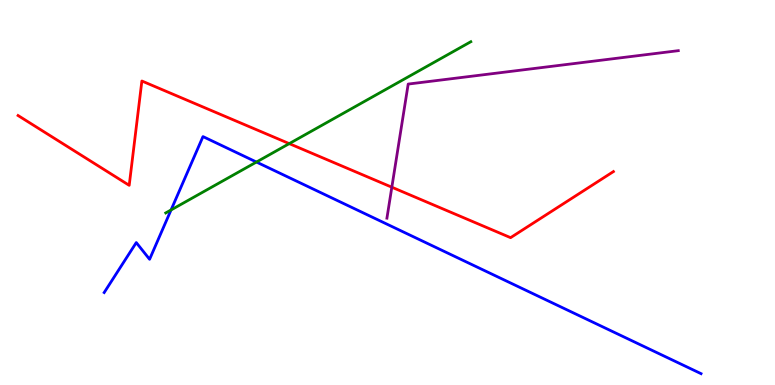[{'lines': ['blue', 'red'], 'intersections': []}, {'lines': ['green', 'red'], 'intersections': [{'x': 3.73, 'y': 6.27}]}, {'lines': ['purple', 'red'], 'intersections': [{'x': 5.06, 'y': 5.14}]}, {'lines': ['blue', 'green'], 'intersections': [{'x': 2.21, 'y': 4.55}, {'x': 3.31, 'y': 5.79}]}, {'lines': ['blue', 'purple'], 'intersections': []}, {'lines': ['green', 'purple'], 'intersections': []}]